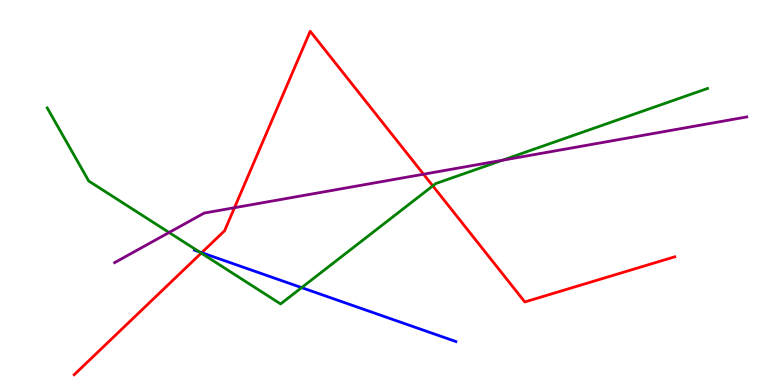[{'lines': ['blue', 'red'], 'intersections': [{'x': 2.6, 'y': 3.44}]}, {'lines': ['green', 'red'], 'intersections': [{'x': 2.6, 'y': 3.43}, {'x': 5.58, 'y': 5.17}]}, {'lines': ['purple', 'red'], 'intersections': [{'x': 3.03, 'y': 4.6}, {'x': 5.47, 'y': 5.48}]}, {'lines': ['blue', 'green'], 'intersections': [{'x': 2.57, 'y': 3.46}, {'x': 3.89, 'y': 2.53}]}, {'lines': ['blue', 'purple'], 'intersections': []}, {'lines': ['green', 'purple'], 'intersections': [{'x': 2.18, 'y': 3.96}, {'x': 6.48, 'y': 5.84}]}]